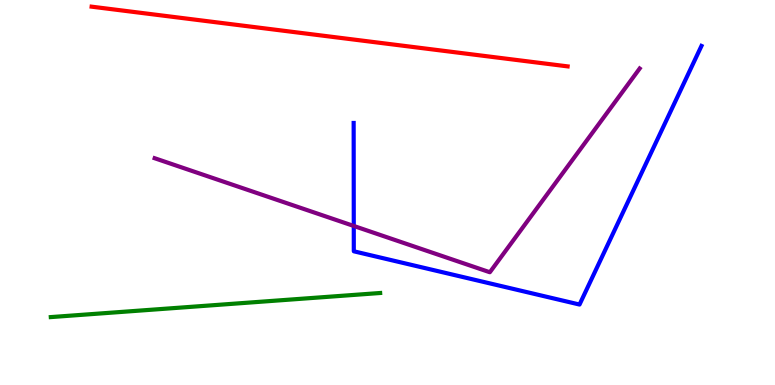[{'lines': ['blue', 'red'], 'intersections': []}, {'lines': ['green', 'red'], 'intersections': []}, {'lines': ['purple', 'red'], 'intersections': []}, {'lines': ['blue', 'green'], 'intersections': []}, {'lines': ['blue', 'purple'], 'intersections': [{'x': 4.56, 'y': 4.13}]}, {'lines': ['green', 'purple'], 'intersections': []}]